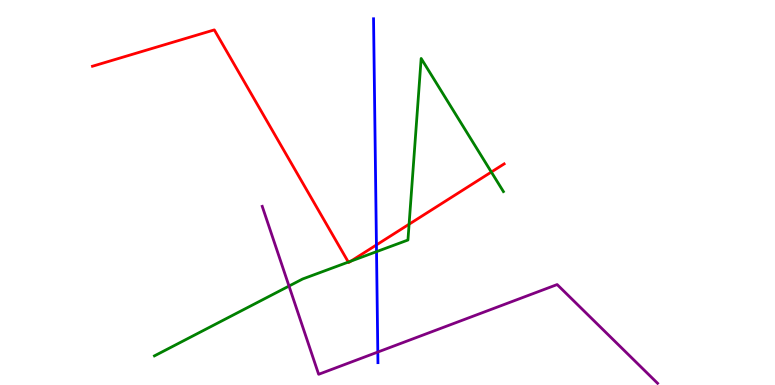[{'lines': ['blue', 'red'], 'intersections': [{'x': 4.86, 'y': 3.64}]}, {'lines': ['green', 'red'], 'intersections': [{'x': 4.49, 'y': 3.19}, {'x': 4.53, 'y': 3.22}, {'x': 5.28, 'y': 4.18}, {'x': 6.34, 'y': 5.53}]}, {'lines': ['purple', 'red'], 'intersections': []}, {'lines': ['blue', 'green'], 'intersections': [{'x': 4.86, 'y': 3.46}]}, {'lines': ['blue', 'purple'], 'intersections': [{'x': 4.87, 'y': 0.856}]}, {'lines': ['green', 'purple'], 'intersections': [{'x': 3.73, 'y': 2.57}]}]